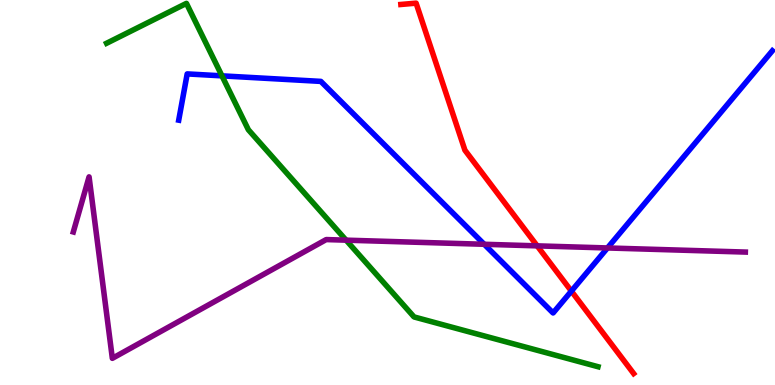[{'lines': ['blue', 'red'], 'intersections': [{'x': 7.37, 'y': 2.44}]}, {'lines': ['green', 'red'], 'intersections': []}, {'lines': ['purple', 'red'], 'intersections': [{'x': 6.93, 'y': 3.61}]}, {'lines': ['blue', 'green'], 'intersections': [{'x': 2.86, 'y': 8.03}]}, {'lines': ['blue', 'purple'], 'intersections': [{'x': 6.25, 'y': 3.66}, {'x': 7.84, 'y': 3.56}]}, {'lines': ['green', 'purple'], 'intersections': [{'x': 4.47, 'y': 3.76}]}]